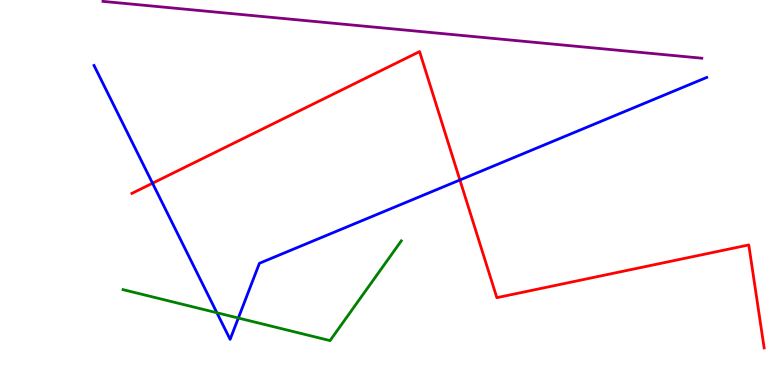[{'lines': ['blue', 'red'], 'intersections': [{'x': 1.97, 'y': 5.24}, {'x': 5.93, 'y': 5.32}]}, {'lines': ['green', 'red'], 'intersections': []}, {'lines': ['purple', 'red'], 'intersections': []}, {'lines': ['blue', 'green'], 'intersections': [{'x': 2.8, 'y': 1.88}, {'x': 3.08, 'y': 1.74}]}, {'lines': ['blue', 'purple'], 'intersections': []}, {'lines': ['green', 'purple'], 'intersections': []}]